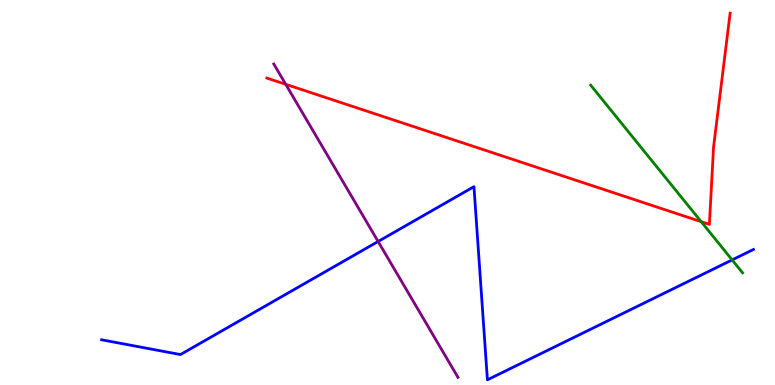[{'lines': ['blue', 'red'], 'intersections': []}, {'lines': ['green', 'red'], 'intersections': [{'x': 9.05, 'y': 4.24}]}, {'lines': ['purple', 'red'], 'intersections': [{'x': 3.69, 'y': 7.81}]}, {'lines': ['blue', 'green'], 'intersections': [{'x': 9.45, 'y': 3.25}]}, {'lines': ['blue', 'purple'], 'intersections': [{'x': 4.88, 'y': 3.73}]}, {'lines': ['green', 'purple'], 'intersections': []}]